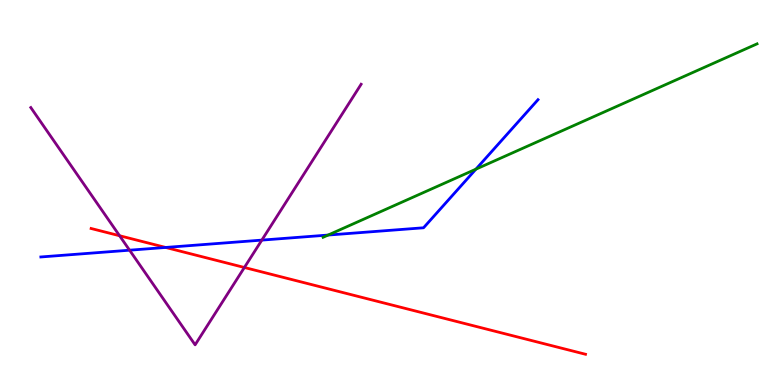[{'lines': ['blue', 'red'], 'intersections': [{'x': 2.14, 'y': 3.57}]}, {'lines': ['green', 'red'], 'intersections': []}, {'lines': ['purple', 'red'], 'intersections': [{'x': 1.54, 'y': 3.88}, {'x': 3.15, 'y': 3.05}]}, {'lines': ['blue', 'green'], 'intersections': [{'x': 4.23, 'y': 3.89}, {'x': 6.14, 'y': 5.61}]}, {'lines': ['blue', 'purple'], 'intersections': [{'x': 1.67, 'y': 3.5}, {'x': 3.38, 'y': 3.76}]}, {'lines': ['green', 'purple'], 'intersections': []}]